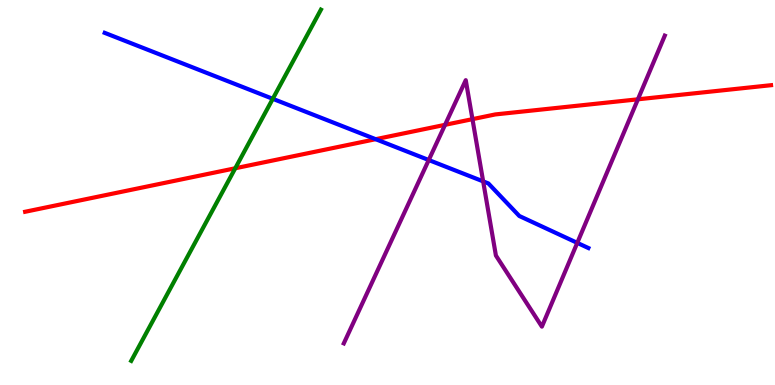[{'lines': ['blue', 'red'], 'intersections': [{'x': 4.85, 'y': 6.38}]}, {'lines': ['green', 'red'], 'intersections': [{'x': 3.04, 'y': 5.63}]}, {'lines': ['purple', 'red'], 'intersections': [{'x': 5.74, 'y': 6.76}, {'x': 6.1, 'y': 6.91}, {'x': 8.23, 'y': 7.42}]}, {'lines': ['blue', 'green'], 'intersections': [{'x': 3.52, 'y': 7.43}]}, {'lines': ['blue', 'purple'], 'intersections': [{'x': 5.53, 'y': 5.84}, {'x': 6.23, 'y': 5.29}, {'x': 7.45, 'y': 3.69}]}, {'lines': ['green', 'purple'], 'intersections': []}]